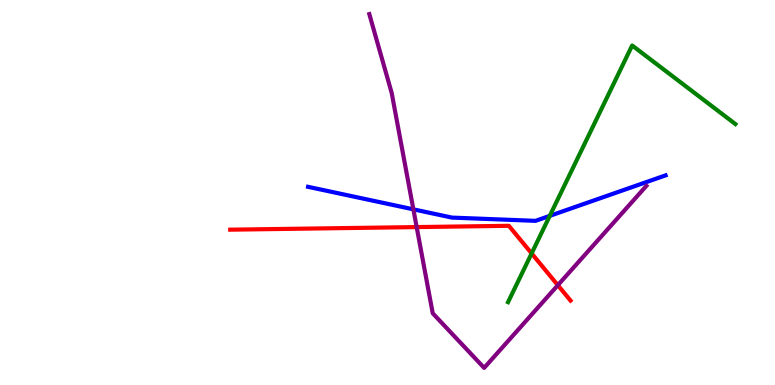[{'lines': ['blue', 'red'], 'intersections': []}, {'lines': ['green', 'red'], 'intersections': [{'x': 6.86, 'y': 3.42}]}, {'lines': ['purple', 'red'], 'intersections': [{'x': 5.38, 'y': 4.1}, {'x': 7.2, 'y': 2.59}]}, {'lines': ['blue', 'green'], 'intersections': [{'x': 7.09, 'y': 4.39}]}, {'lines': ['blue', 'purple'], 'intersections': [{'x': 5.33, 'y': 4.56}]}, {'lines': ['green', 'purple'], 'intersections': []}]